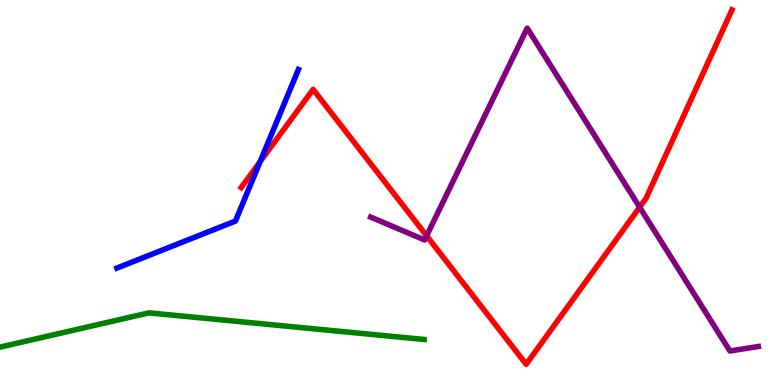[{'lines': ['blue', 'red'], 'intersections': [{'x': 3.36, 'y': 5.8}]}, {'lines': ['green', 'red'], 'intersections': []}, {'lines': ['purple', 'red'], 'intersections': [{'x': 5.5, 'y': 3.87}, {'x': 8.25, 'y': 4.62}]}, {'lines': ['blue', 'green'], 'intersections': []}, {'lines': ['blue', 'purple'], 'intersections': []}, {'lines': ['green', 'purple'], 'intersections': []}]